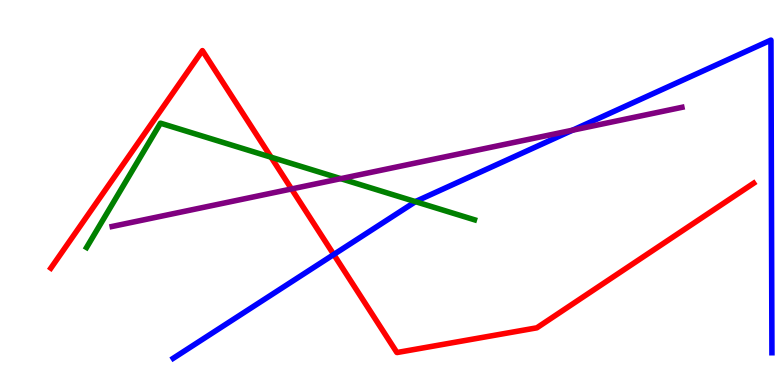[{'lines': ['blue', 'red'], 'intersections': [{'x': 4.31, 'y': 3.39}]}, {'lines': ['green', 'red'], 'intersections': [{'x': 3.5, 'y': 5.92}]}, {'lines': ['purple', 'red'], 'intersections': [{'x': 3.76, 'y': 5.09}]}, {'lines': ['blue', 'green'], 'intersections': [{'x': 5.36, 'y': 4.76}]}, {'lines': ['blue', 'purple'], 'intersections': [{'x': 7.39, 'y': 6.62}]}, {'lines': ['green', 'purple'], 'intersections': [{'x': 4.4, 'y': 5.36}]}]